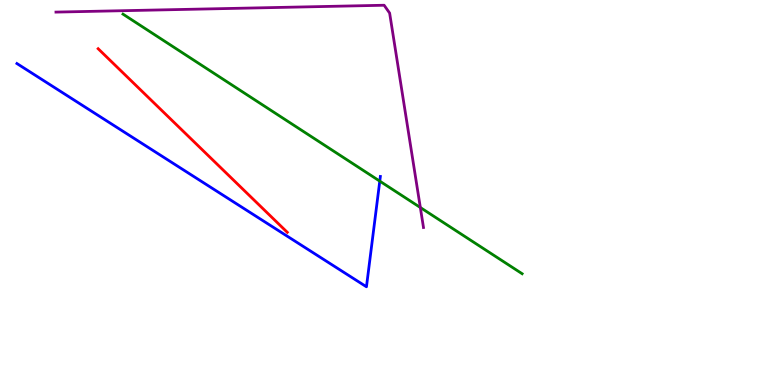[{'lines': ['blue', 'red'], 'intersections': []}, {'lines': ['green', 'red'], 'intersections': []}, {'lines': ['purple', 'red'], 'intersections': []}, {'lines': ['blue', 'green'], 'intersections': [{'x': 4.9, 'y': 5.3}]}, {'lines': ['blue', 'purple'], 'intersections': []}, {'lines': ['green', 'purple'], 'intersections': [{'x': 5.42, 'y': 4.61}]}]